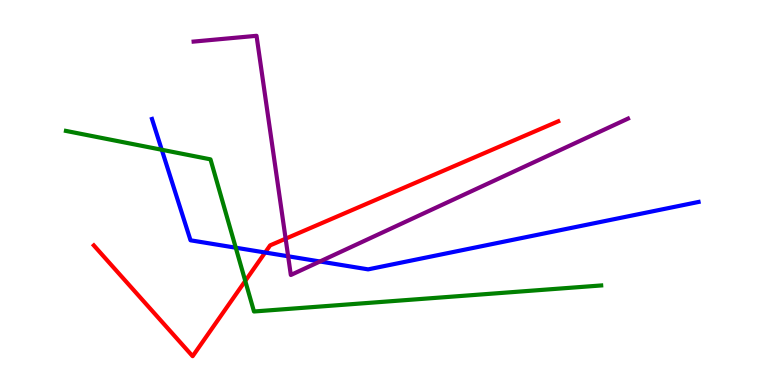[{'lines': ['blue', 'red'], 'intersections': [{'x': 3.42, 'y': 3.44}]}, {'lines': ['green', 'red'], 'intersections': [{'x': 3.16, 'y': 2.7}]}, {'lines': ['purple', 'red'], 'intersections': [{'x': 3.69, 'y': 3.8}]}, {'lines': ['blue', 'green'], 'intersections': [{'x': 2.09, 'y': 6.11}, {'x': 3.04, 'y': 3.57}]}, {'lines': ['blue', 'purple'], 'intersections': [{'x': 3.72, 'y': 3.34}, {'x': 4.13, 'y': 3.21}]}, {'lines': ['green', 'purple'], 'intersections': []}]